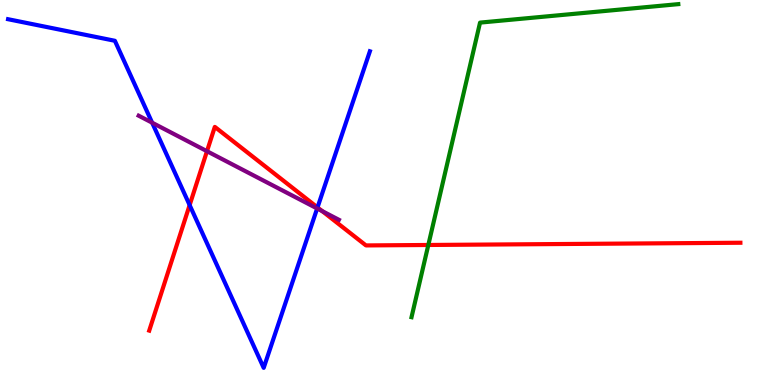[{'lines': ['blue', 'red'], 'intersections': [{'x': 2.45, 'y': 4.67}, {'x': 4.1, 'y': 4.61}]}, {'lines': ['green', 'red'], 'intersections': [{'x': 5.53, 'y': 3.64}]}, {'lines': ['purple', 'red'], 'intersections': [{'x': 2.67, 'y': 6.07}, {'x': 4.16, 'y': 4.52}]}, {'lines': ['blue', 'green'], 'intersections': []}, {'lines': ['blue', 'purple'], 'intersections': [{'x': 1.96, 'y': 6.81}, {'x': 4.09, 'y': 4.58}]}, {'lines': ['green', 'purple'], 'intersections': []}]